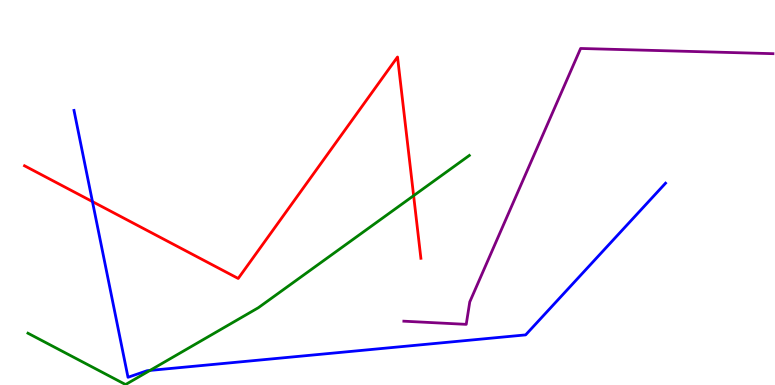[{'lines': ['blue', 'red'], 'intersections': [{'x': 1.19, 'y': 4.76}]}, {'lines': ['green', 'red'], 'intersections': [{'x': 5.34, 'y': 4.92}]}, {'lines': ['purple', 'red'], 'intersections': []}, {'lines': ['blue', 'green'], 'intersections': [{'x': 1.94, 'y': 0.379}]}, {'lines': ['blue', 'purple'], 'intersections': []}, {'lines': ['green', 'purple'], 'intersections': []}]